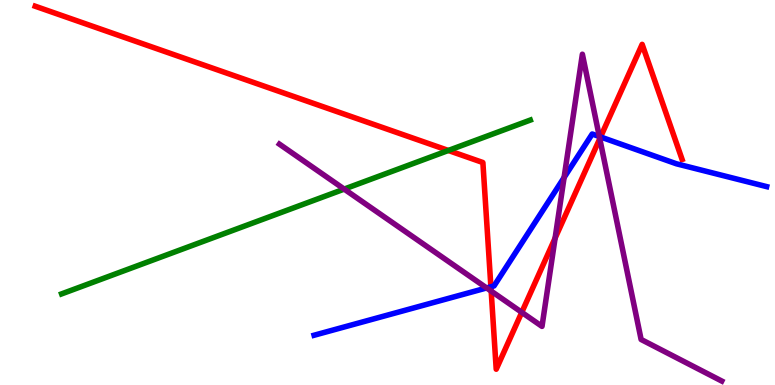[{'lines': ['blue', 'red'], 'intersections': [{'x': 6.33, 'y': 2.55}, {'x': 7.75, 'y': 6.44}]}, {'lines': ['green', 'red'], 'intersections': [{'x': 5.79, 'y': 6.09}]}, {'lines': ['purple', 'red'], 'intersections': [{'x': 6.34, 'y': 2.44}, {'x': 6.73, 'y': 1.89}, {'x': 7.16, 'y': 3.81}, {'x': 7.74, 'y': 6.4}]}, {'lines': ['blue', 'green'], 'intersections': []}, {'lines': ['blue', 'purple'], 'intersections': [{'x': 6.28, 'y': 2.52}, {'x': 7.28, 'y': 5.39}, {'x': 7.73, 'y': 6.45}]}, {'lines': ['green', 'purple'], 'intersections': [{'x': 4.44, 'y': 5.09}]}]